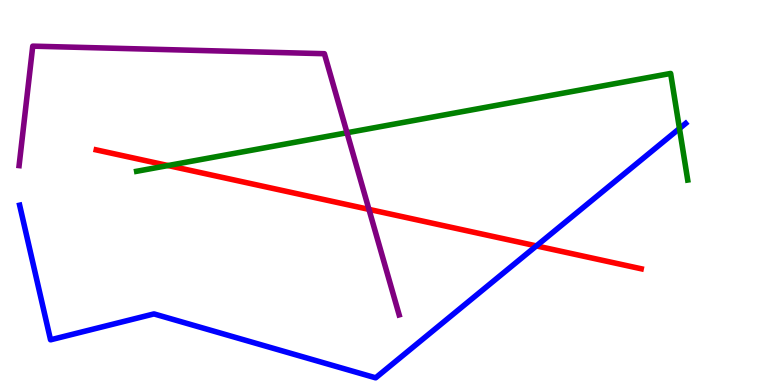[{'lines': ['blue', 'red'], 'intersections': [{'x': 6.92, 'y': 3.61}]}, {'lines': ['green', 'red'], 'intersections': [{'x': 2.17, 'y': 5.7}]}, {'lines': ['purple', 'red'], 'intersections': [{'x': 4.76, 'y': 4.56}]}, {'lines': ['blue', 'green'], 'intersections': [{'x': 8.77, 'y': 6.66}]}, {'lines': ['blue', 'purple'], 'intersections': []}, {'lines': ['green', 'purple'], 'intersections': [{'x': 4.48, 'y': 6.55}]}]